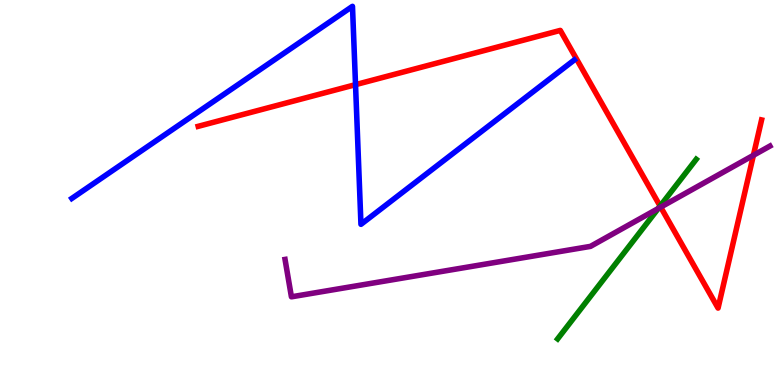[{'lines': ['blue', 'red'], 'intersections': [{'x': 4.59, 'y': 7.8}]}, {'lines': ['green', 'red'], 'intersections': [{'x': 8.52, 'y': 4.65}]}, {'lines': ['purple', 'red'], 'intersections': [{'x': 8.53, 'y': 4.62}, {'x': 9.72, 'y': 5.97}]}, {'lines': ['blue', 'green'], 'intersections': []}, {'lines': ['blue', 'purple'], 'intersections': []}, {'lines': ['green', 'purple'], 'intersections': [{'x': 8.49, 'y': 4.59}]}]